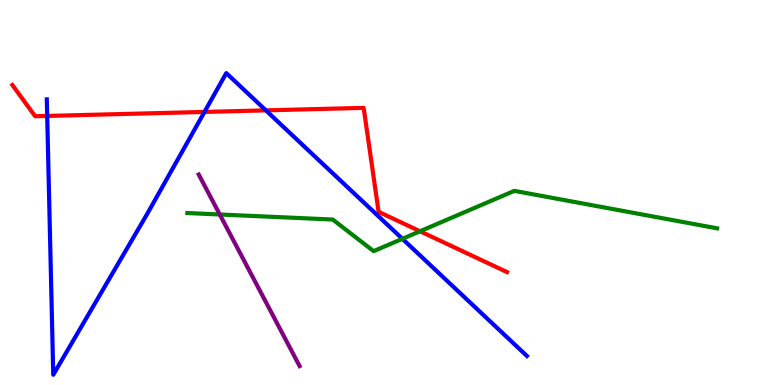[{'lines': ['blue', 'red'], 'intersections': [{'x': 0.609, 'y': 6.99}, {'x': 2.64, 'y': 7.09}, {'x': 3.43, 'y': 7.13}]}, {'lines': ['green', 'red'], 'intersections': [{'x': 5.42, 'y': 3.99}]}, {'lines': ['purple', 'red'], 'intersections': []}, {'lines': ['blue', 'green'], 'intersections': [{'x': 5.19, 'y': 3.8}]}, {'lines': ['blue', 'purple'], 'intersections': []}, {'lines': ['green', 'purple'], 'intersections': [{'x': 2.84, 'y': 4.43}]}]